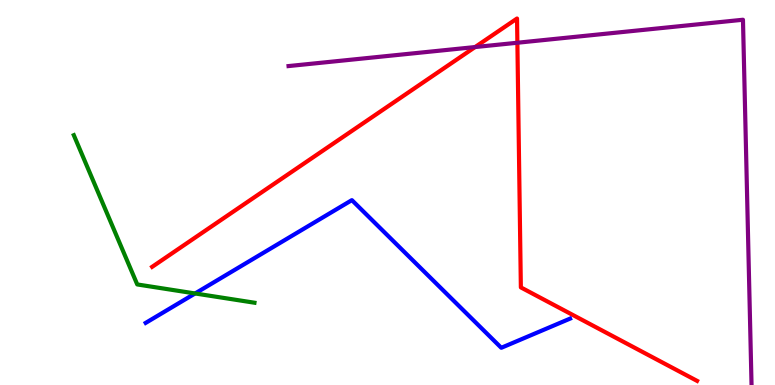[{'lines': ['blue', 'red'], 'intersections': []}, {'lines': ['green', 'red'], 'intersections': []}, {'lines': ['purple', 'red'], 'intersections': [{'x': 6.13, 'y': 8.78}, {'x': 6.68, 'y': 8.89}]}, {'lines': ['blue', 'green'], 'intersections': [{'x': 2.52, 'y': 2.38}]}, {'lines': ['blue', 'purple'], 'intersections': []}, {'lines': ['green', 'purple'], 'intersections': []}]